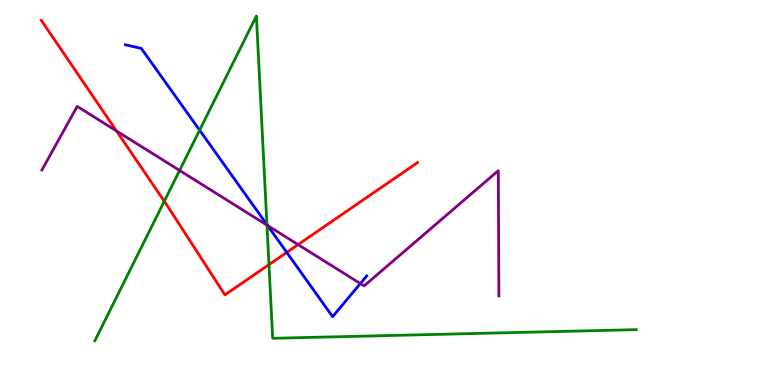[{'lines': ['blue', 'red'], 'intersections': [{'x': 3.7, 'y': 3.44}]}, {'lines': ['green', 'red'], 'intersections': [{'x': 2.12, 'y': 4.77}, {'x': 3.47, 'y': 3.13}]}, {'lines': ['purple', 'red'], 'intersections': [{'x': 1.5, 'y': 6.6}, {'x': 3.85, 'y': 3.65}]}, {'lines': ['blue', 'green'], 'intersections': [{'x': 2.58, 'y': 6.62}, {'x': 3.44, 'y': 4.17}]}, {'lines': ['blue', 'purple'], 'intersections': [{'x': 3.45, 'y': 4.14}, {'x': 4.65, 'y': 2.63}]}, {'lines': ['green', 'purple'], 'intersections': [{'x': 2.32, 'y': 5.57}, {'x': 3.44, 'y': 4.15}]}]